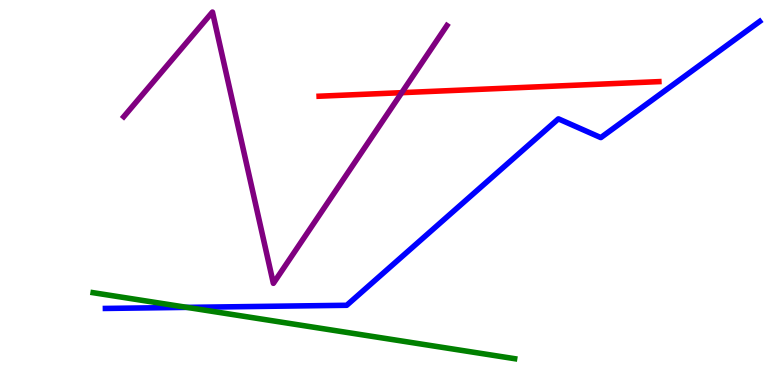[{'lines': ['blue', 'red'], 'intersections': []}, {'lines': ['green', 'red'], 'intersections': []}, {'lines': ['purple', 'red'], 'intersections': [{'x': 5.18, 'y': 7.59}]}, {'lines': ['blue', 'green'], 'intersections': [{'x': 2.41, 'y': 2.02}]}, {'lines': ['blue', 'purple'], 'intersections': []}, {'lines': ['green', 'purple'], 'intersections': []}]